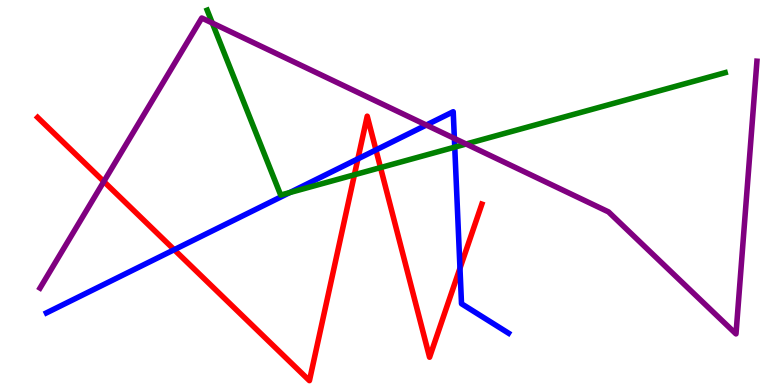[{'lines': ['blue', 'red'], 'intersections': [{'x': 2.25, 'y': 3.51}, {'x': 4.62, 'y': 5.87}, {'x': 4.85, 'y': 6.11}, {'x': 5.94, 'y': 3.03}]}, {'lines': ['green', 'red'], 'intersections': [{'x': 4.57, 'y': 5.46}, {'x': 4.91, 'y': 5.65}]}, {'lines': ['purple', 'red'], 'intersections': [{'x': 1.34, 'y': 5.28}]}, {'lines': ['blue', 'green'], 'intersections': [{'x': 3.74, 'y': 5.0}, {'x': 5.87, 'y': 6.18}]}, {'lines': ['blue', 'purple'], 'intersections': [{'x': 5.5, 'y': 6.75}, {'x': 5.86, 'y': 6.4}]}, {'lines': ['green', 'purple'], 'intersections': [{'x': 2.74, 'y': 9.4}, {'x': 6.01, 'y': 6.26}]}]